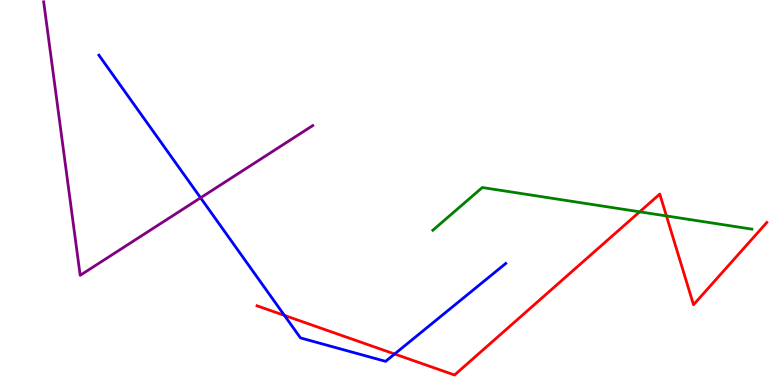[{'lines': ['blue', 'red'], 'intersections': [{'x': 3.67, 'y': 1.81}, {'x': 5.09, 'y': 0.805}]}, {'lines': ['green', 'red'], 'intersections': [{'x': 8.25, 'y': 4.5}, {'x': 8.6, 'y': 4.39}]}, {'lines': ['purple', 'red'], 'intersections': []}, {'lines': ['blue', 'green'], 'intersections': []}, {'lines': ['blue', 'purple'], 'intersections': [{'x': 2.59, 'y': 4.86}]}, {'lines': ['green', 'purple'], 'intersections': []}]